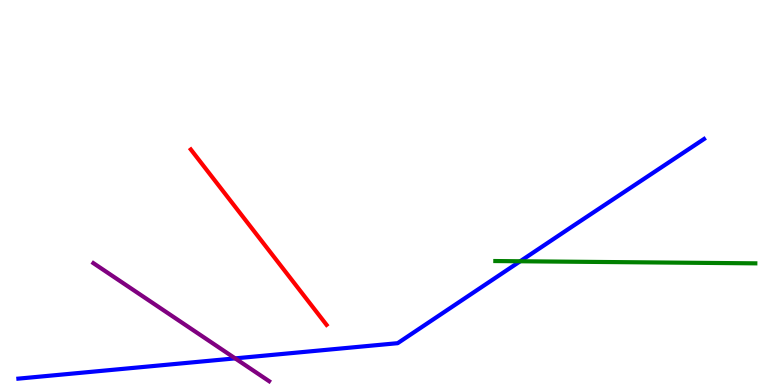[{'lines': ['blue', 'red'], 'intersections': []}, {'lines': ['green', 'red'], 'intersections': []}, {'lines': ['purple', 'red'], 'intersections': []}, {'lines': ['blue', 'green'], 'intersections': [{'x': 6.71, 'y': 3.21}]}, {'lines': ['blue', 'purple'], 'intersections': [{'x': 3.03, 'y': 0.692}]}, {'lines': ['green', 'purple'], 'intersections': []}]